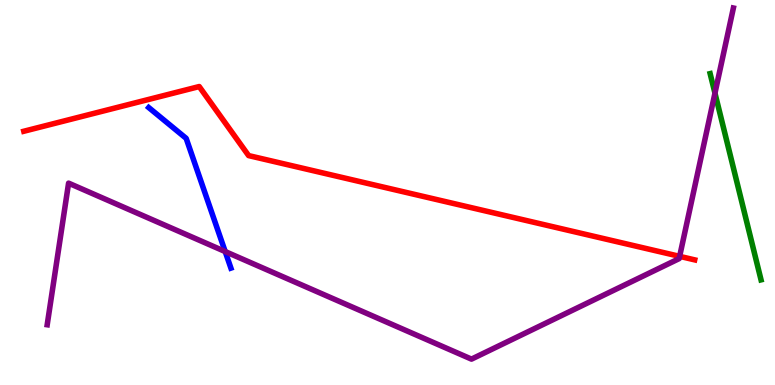[{'lines': ['blue', 'red'], 'intersections': []}, {'lines': ['green', 'red'], 'intersections': []}, {'lines': ['purple', 'red'], 'intersections': [{'x': 8.77, 'y': 3.34}]}, {'lines': ['blue', 'green'], 'intersections': []}, {'lines': ['blue', 'purple'], 'intersections': [{'x': 2.91, 'y': 3.47}]}, {'lines': ['green', 'purple'], 'intersections': [{'x': 9.23, 'y': 7.58}]}]